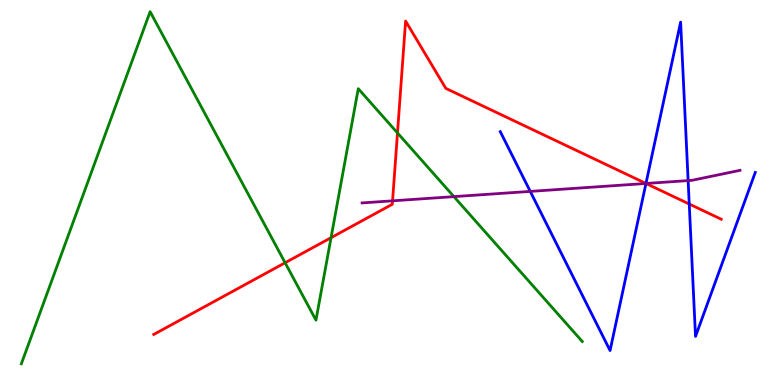[{'lines': ['blue', 'red'], 'intersections': [{'x': 8.33, 'y': 5.23}, {'x': 8.89, 'y': 4.7}]}, {'lines': ['green', 'red'], 'intersections': [{'x': 3.68, 'y': 3.17}, {'x': 4.27, 'y': 3.83}, {'x': 5.13, 'y': 6.55}]}, {'lines': ['purple', 'red'], 'intersections': [{'x': 5.07, 'y': 4.78}, {'x': 8.34, 'y': 5.23}]}, {'lines': ['blue', 'green'], 'intersections': []}, {'lines': ['blue', 'purple'], 'intersections': [{'x': 6.84, 'y': 5.03}, {'x': 8.33, 'y': 5.23}, {'x': 8.88, 'y': 5.31}]}, {'lines': ['green', 'purple'], 'intersections': [{'x': 5.86, 'y': 4.89}]}]